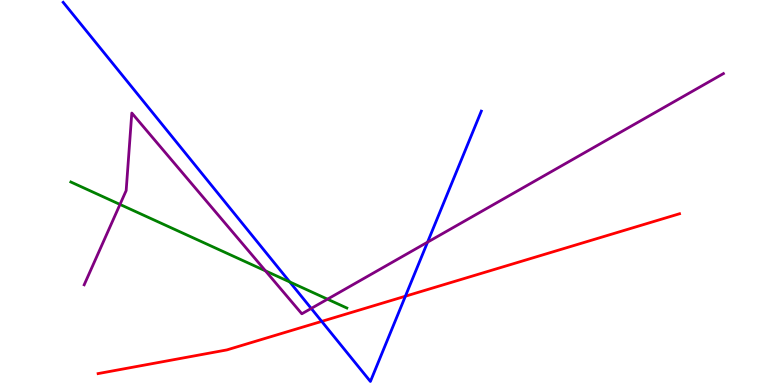[{'lines': ['blue', 'red'], 'intersections': [{'x': 4.15, 'y': 1.65}, {'x': 5.23, 'y': 2.31}]}, {'lines': ['green', 'red'], 'intersections': []}, {'lines': ['purple', 'red'], 'intersections': []}, {'lines': ['blue', 'green'], 'intersections': [{'x': 3.74, 'y': 2.68}]}, {'lines': ['blue', 'purple'], 'intersections': [{'x': 4.02, 'y': 1.99}, {'x': 5.52, 'y': 3.71}]}, {'lines': ['green', 'purple'], 'intersections': [{'x': 1.55, 'y': 4.69}, {'x': 3.43, 'y': 2.96}, {'x': 4.23, 'y': 2.23}]}]